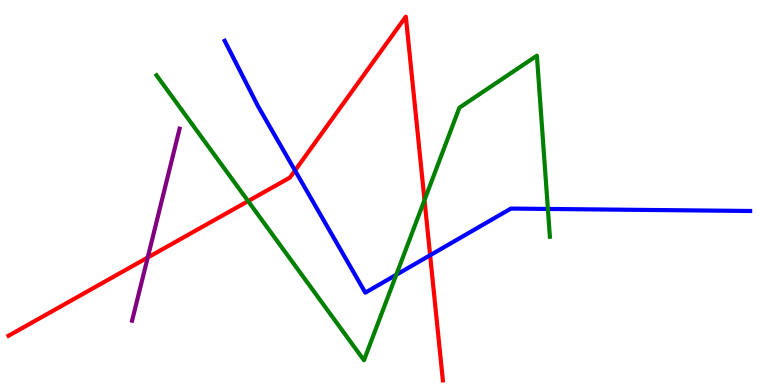[{'lines': ['blue', 'red'], 'intersections': [{'x': 3.81, 'y': 5.57}, {'x': 5.55, 'y': 3.37}]}, {'lines': ['green', 'red'], 'intersections': [{'x': 3.2, 'y': 4.78}, {'x': 5.48, 'y': 4.8}]}, {'lines': ['purple', 'red'], 'intersections': [{'x': 1.91, 'y': 3.31}]}, {'lines': ['blue', 'green'], 'intersections': [{'x': 5.11, 'y': 2.86}, {'x': 7.07, 'y': 4.57}]}, {'lines': ['blue', 'purple'], 'intersections': []}, {'lines': ['green', 'purple'], 'intersections': []}]